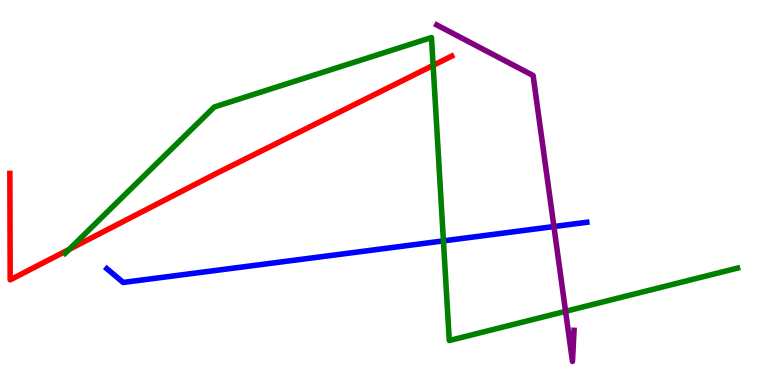[{'lines': ['blue', 'red'], 'intersections': []}, {'lines': ['green', 'red'], 'intersections': [{'x': 0.892, 'y': 3.52}, {'x': 5.59, 'y': 8.3}]}, {'lines': ['purple', 'red'], 'intersections': []}, {'lines': ['blue', 'green'], 'intersections': [{'x': 5.72, 'y': 3.74}]}, {'lines': ['blue', 'purple'], 'intersections': [{'x': 7.15, 'y': 4.12}]}, {'lines': ['green', 'purple'], 'intersections': [{'x': 7.3, 'y': 1.91}]}]